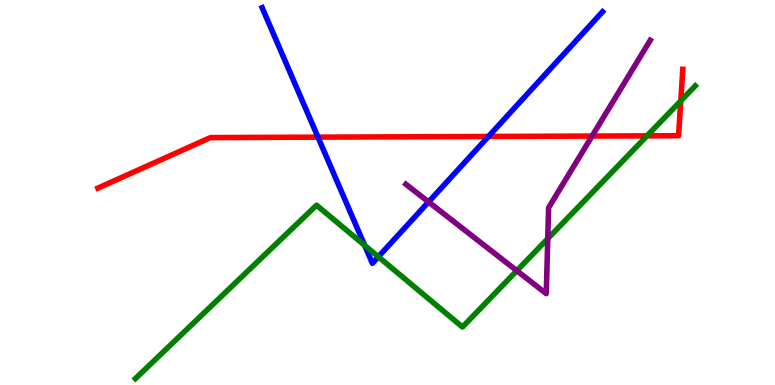[{'lines': ['blue', 'red'], 'intersections': [{'x': 4.1, 'y': 6.44}, {'x': 6.3, 'y': 6.46}]}, {'lines': ['green', 'red'], 'intersections': [{'x': 8.35, 'y': 6.47}, {'x': 8.78, 'y': 7.38}]}, {'lines': ['purple', 'red'], 'intersections': [{'x': 7.64, 'y': 6.47}]}, {'lines': ['blue', 'green'], 'intersections': [{'x': 4.71, 'y': 3.63}, {'x': 4.88, 'y': 3.33}]}, {'lines': ['blue', 'purple'], 'intersections': [{'x': 5.53, 'y': 4.75}]}, {'lines': ['green', 'purple'], 'intersections': [{'x': 6.67, 'y': 2.97}, {'x': 7.07, 'y': 3.8}]}]